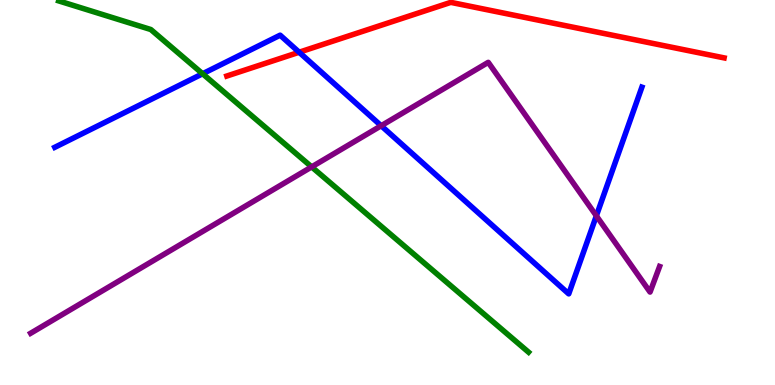[{'lines': ['blue', 'red'], 'intersections': [{'x': 3.86, 'y': 8.64}]}, {'lines': ['green', 'red'], 'intersections': []}, {'lines': ['purple', 'red'], 'intersections': []}, {'lines': ['blue', 'green'], 'intersections': [{'x': 2.61, 'y': 8.08}]}, {'lines': ['blue', 'purple'], 'intersections': [{'x': 4.92, 'y': 6.73}, {'x': 7.69, 'y': 4.39}]}, {'lines': ['green', 'purple'], 'intersections': [{'x': 4.02, 'y': 5.66}]}]